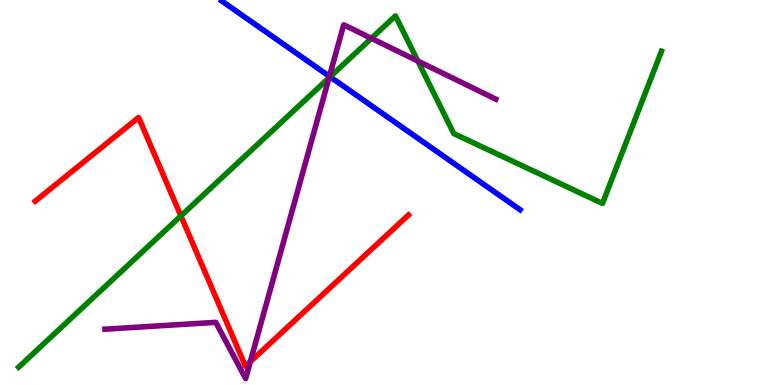[{'lines': ['blue', 'red'], 'intersections': []}, {'lines': ['green', 'red'], 'intersections': [{'x': 2.33, 'y': 4.39}]}, {'lines': ['purple', 'red'], 'intersections': [{'x': 3.23, 'y': 0.604}]}, {'lines': ['blue', 'green'], 'intersections': [{'x': 4.26, 'y': 8.0}]}, {'lines': ['blue', 'purple'], 'intersections': [{'x': 4.25, 'y': 8.02}]}, {'lines': ['green', 'purple'], 'intersections': [{'x': 4.25, 'y': 7.98}, {'x': 4.79, 'y': 9.0}, {'x': 5.39, 'y': 8.41}]}]